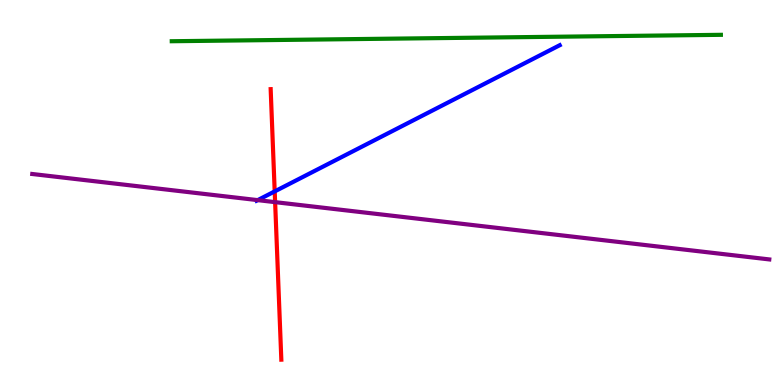[{'lines': ['blue', 'red'], 'intersections': [{'x': 3.54, 'y': 5.03}]}, {'lines': ['green', 'red'], 'intersections': []}, {'lines': ['purple', 'red'], 'intersections': [{'x': 3.55, 'y': 4.75}]}, {'lines': ['blue', 'green'], 'intersections': []}, {'lines': ['blue', 'purple'], 'intersections': [{'x': 3.33, 'y': 4.8}]}, {'lines': ['green', 'purple'], 'intersections': []}]